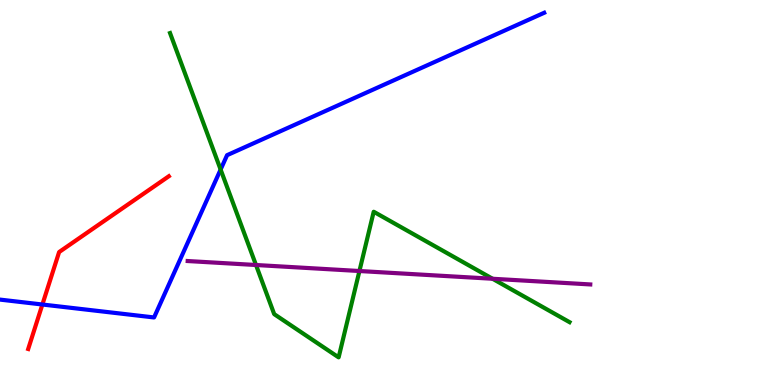[{'lines': ['blue', 'red'], 'intersections': [{'x': 0.547, 'y': 2.09}]}, {'lines': ['green', 'red'], 'intersections': []}, {'lines': ['purple', 'red'], 'intersections': []}, {'lines': ['blue', 'green'], 'intersections': [{'x': 2.85, 'y': 5.6}]}, {'lines': ['blue', 'purple'], 'intersections': []}, {'lines': ['green', 'purple'], 'intersections': [{'x': 3.3, 'y': 3.12}, {'x': 4.64, 'y': 2.96}, {'x': 6.36, 'y': 2.76}]}]